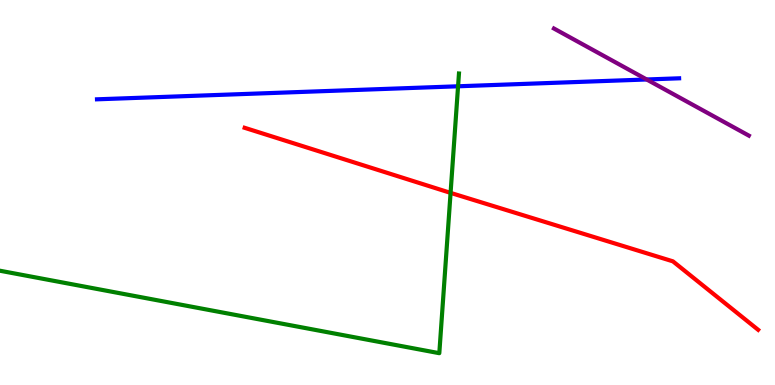[{'lines': ['blue', 'red'], 'intersections': []}, {'lines': ['green', 'red'], 'intersections': [{'x': 5.81, 'y': 4.99}]}, {'lines': ['purple', 'red'], 'intersections': []}, {'lines': ['blue', 'green'], 'intersections': [{'x': 5.91, 'y': 7.76}]}, {'lines': ['blue', 'purple'], 'intersections': [{'x': 8.34, 'y': 7.94}]}, {'lines': ['green', 'purple'], 'intersections': []}]